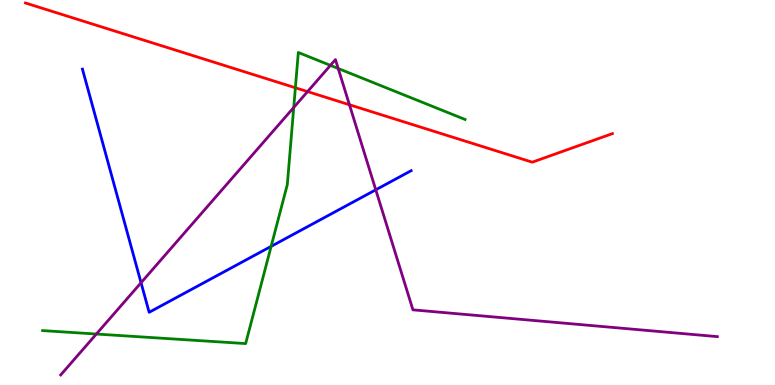[{'lines': ['blue', 'red'], 'intersections': []}, {'lines': ['green', 'red'], 'intersections': [{'x': 3.81, 'y': 7.72}]}, {'lines': ['purple', 'red'], 'intersections': [{'x': 3.97, 'y': 7.62}, {'x': 4.51, 'y': 7.28}]}, {'lines': ['blue', 'green'], 'intersections': [{'x': 3.5, 'y': 3.6}]}, {'lines': ['blue', 'purple'], 'intersections': [{'x': 1.82, 'y': 2.66}, {'x': 4.85, 'y': 5.07}]}, {'lines': ['green', 'purple'], 'intersections': [{'x': 1.24, 'y': 1.32}, {'x': 3.79, 'y': 7.21}, {'x': 4.26, 'y': 8.3}, {'x': 4.36, 'y': 8.22}]}]